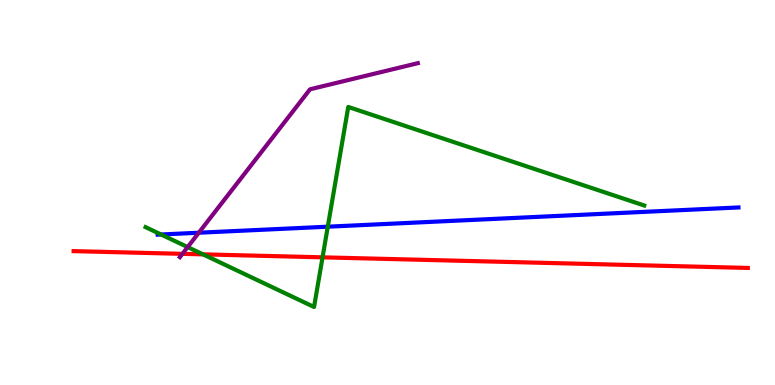[{'lines': ['blue', 'red'], 'intersections': []}, {'lines': ['green', 'red'], 'intersections': [{'x': 2.62, 'y': 3.39}, {'x': 4.16, 'y': 3.32}]}, {'lines': ['purple', 'red'], 'intersections': [{'x': 2.35, 'y': 3.41}]}, {'lines': ['blue', 'green'], 'intersections': [{'x': 2.08, 'y': 3.91}, {'x': 4.23, 'y': 4.11}]}, {'lines': ['blue', 'purple'], 'intersections': [{'x': 2.57, 'y': 3.96}]}, {'lines': ['green', 'purple'], 'intersections': [{'x': 2.42, 'y': 3.58}]}]